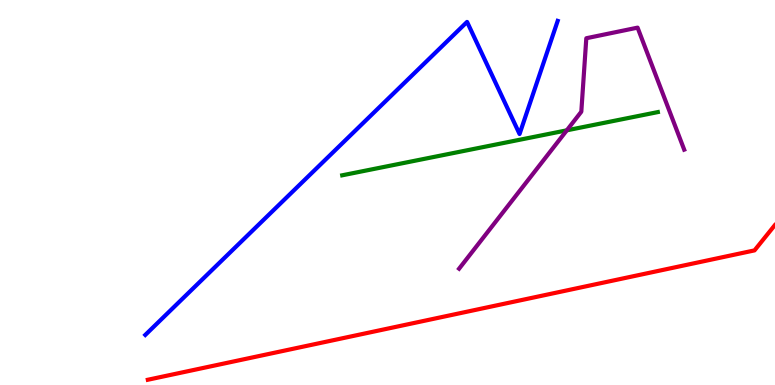[{'lines': ['blue', 'red'], 'intersections': []}, {'lines': ['green', 'red'], 'intersections': []}, {'lines': ['purple', 'red'], 'intersections': []}, {'lines': ['blue', 'green'], 'intersections': []}, {'lines': ['blue', 'purple'], 'intersections': []}, {'lines': ['green', 'purple'], 'intersections': [{'x': 7.31, 'y': 6.62}]}]